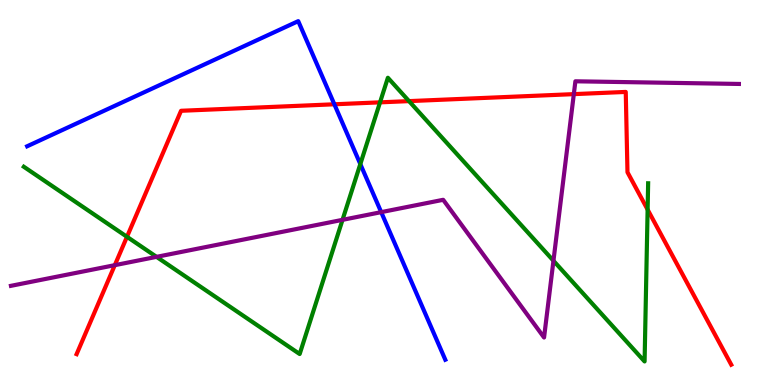[{'lines': ['blue', 'red'], 'intersections': [{'x': 4.31, 'y': 7.29}]}, {'lines': ['green', 'red'], 'intersections': [{'x': 1.64, 'y': 3.85}, {'x': 4.9, 'y': 7.34}, {'x': 5.28, 'y': 7.37}, {'x': 8.36, 'y': 4.56}]}, {'lines': ['purple', 'red'], 'intersections': [{'x': 1.48, 'y': 3.11}, {'x': 7.4, 'y': 7.56}]}, {'lines': ['blue', 'green'], 'intersections': [{'x': 4.65, 'y': 5.74}]}, {'lines': ['blue', 'purple'], 'intersections': [{'x': 4.92, 'y': 4.49}]}, {'lines': ['green', 'purple'], 'intersections': [{'x': 2.02, 'y': 3.33}, {'x': 4.42, 'y': 4.29}, {'x': 7.14, 'y': 3.23}]}]